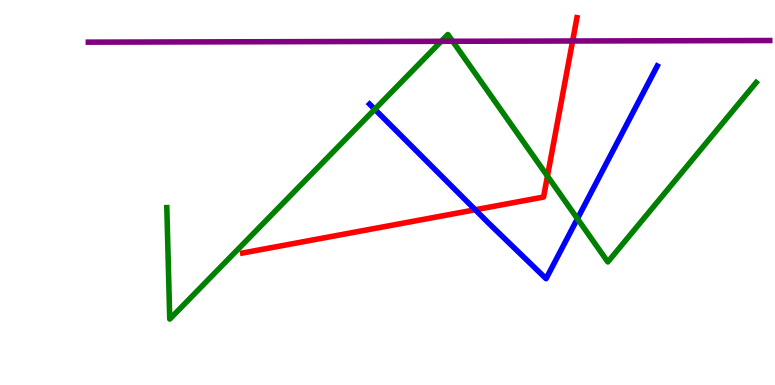[{'lines': ['blue', 'red'], 'intersections': [{'x': 6.13, 'y': 4.55}]}, {'lines': ['green', 'red'], 'intersections': [{'x': 7.06, 'y': 5.43}]}, {'lines': ['purple', 'red'], 'intersections': [{'x': 7.39, 'y': 8.94}]}, {'lines': ['blue', 'green'], 'intersections': [{'x': 4.84, 'y': 7.16}, {'x': 7.45, 'y': 4.32}]}, {'lines': ['blue', 'purple'], 'intersections': []}, {'lines': ['green', 'purple'], 'intersections': [{'x': 5.69, 'y': 8.93}, {'x': 5.84, 'y': 8.93}]}]